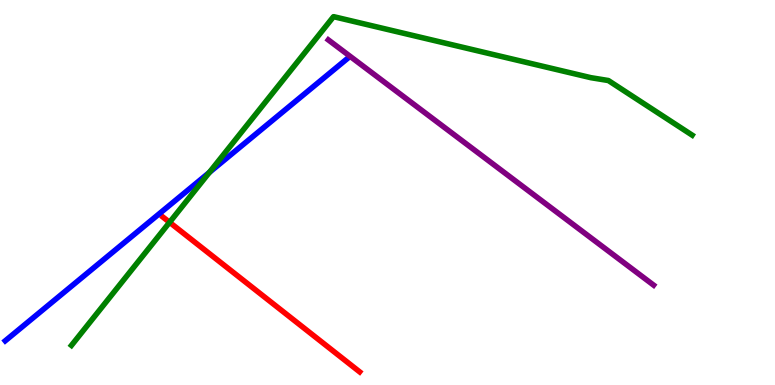[{'lines': ['blue', 'red'], 'intersections': []}, {'lines': ['green', 'red'], 'intersections': [{'x': 2.19, 'y': 4.23}]}, {'lines': ['purple', 'red'], 'intersections': []}, {'lines': ['blue', 'green'], 'intersections': [{'x': 2.7, 'y': 5.52}]}, {'lines': ['blue', 'purple'], 'intersections': []}, {'lines': ['green', 'purple'], 'intersections': []}]